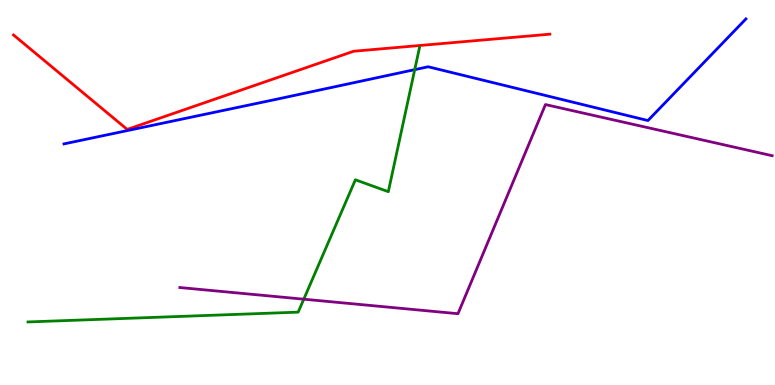[{'lines': ['blue', 'red'], 'intersections': []}, {'lines': ['green', 'red'], 'intersections': []}, {'lines': ['purple', 'red'], 'intersections': []}, {'lines': ['blue', 'green'], 'intersections': [{'x': 5.35, 'y': 8.19}]}, {'lines': ['blue', 'purple'], 'intersections': []}, {'lines': ['green', 'purple'], 'intersections': [{'x': 3.92, 'y': 2.23}]}]